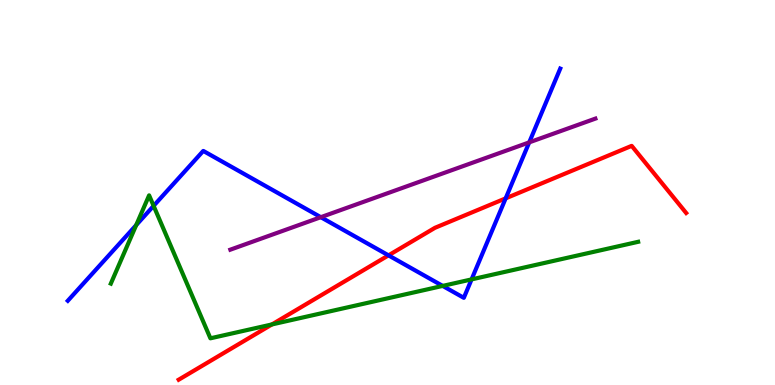[{'lines': ['blue', 'red'], 'intersections': [{'x': 5.01, 'y': 3.37}, {'x': 6.52, 'y': 4.85}]}, {'lines': ['green', 'red'], 'intersections': [{'x': 3.51, 'y': 1.57}]}, {'lines': ['purple', 'red'], 'intersections': []}, {'lines': ['blue', 'green'], 'intersections': [{'x': 1.76, 'y': 4.15}, {'x': 1.98, 'y': 4.65}, {'x': 5.71, 'y': 2.57}, {'x': 6.08, 'y': 2.74}]}, {'lines': ['blue', 'purple'], 'intersections': [{'x': 4.14, 'y': 4.36}, {'x': 6.83, 'y': 6.3}]}, {'lines': ['green', 'purple'], 'intersections': []}]